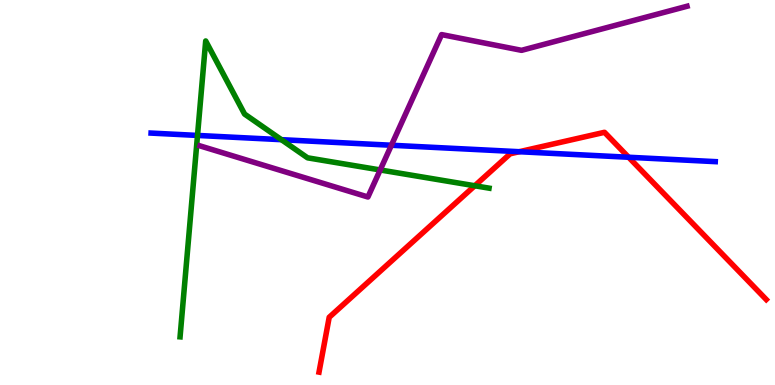[{'lines': ['blue', 'red'], 'intersections': [{'x': 6.7, 'y': 6.06}, {'x': 8.11, 'y': 5.92}]}, {'lines': ['green', 'red'], 'intersections': [{'x': 6.13, 'y': 5.17}]}, {'lines': ['purple', 'red'], 'intersections': []}, {'lines': ['blue', 'green'], 'intersections': [{'x': 2.55, 'y': 6.48}, {'x': 3.63, 'y': 6.37}]}, {'lines': ['blue', 'purple'], 'intersections': [{'x': 5.05, 'y': 6.23}]}, {'lines': ['green', 'purple'], 'intersections': [{'x': 4.91, 'y': 5.59}]}]